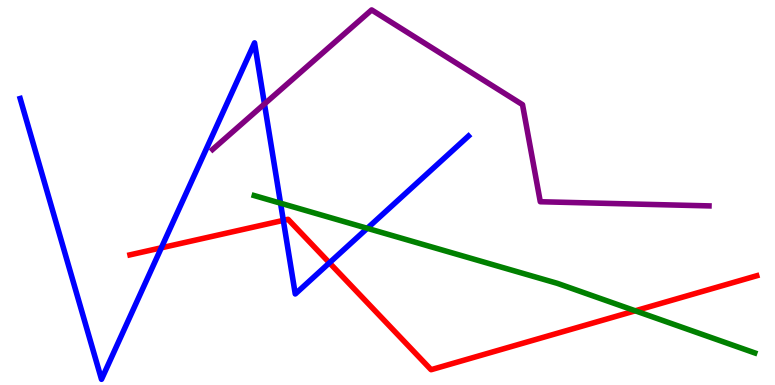[{'lines': ['blue', 'red'], 'intersections': [{'x': 2.08, 'y': 3.56}, {'x': 3.66, 'y': 4.28}, {'x': 4.25, 'y': 3.17}]}, {'lines': ['green', 'red'], 'intersections': [{'x': 8.2, 'y': 1.93}]}, {'lines': ['purple', 'red'], 'intersections': []}, {'lines': ['blue', 'green'], 'intersections': [{'x': 3.62, 'y': 4.72}, {'x': 4.74, 'y': 4.07}]}, {'lines': ['blue', 'purple'], 'intersections': [{'x': 3.41, 'y': 7.3}]}, {'lines': ['green', 'purple'], 'intersections': []}]